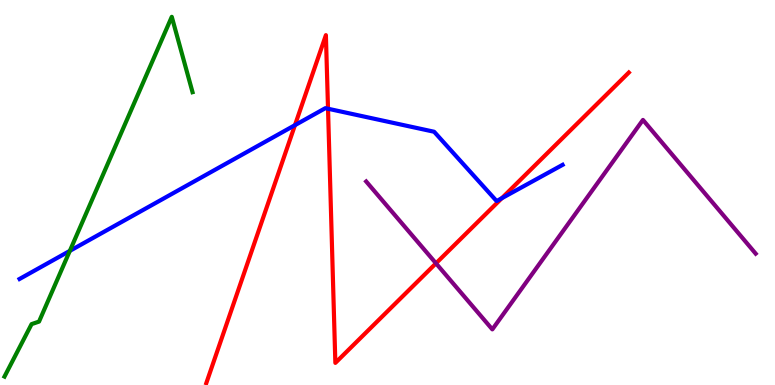[{'lines': ['blue', 'red'], 'intersections': [{'x': 3.81, 'y': 6.75}, {'x': 4.23, 'y': 7.18}, {'x': 6.47, 'y': 4.85}]}, {'lines': ['green', 'red'], 'intersections': []}, {'lines': ['purple', 'red'], 'intersections': [{'x': 5.63, 'y': 3.16}]}, {'lines': ['blue', 'green'], 'intersections': [{'x': 0.901, 'y': 3.48}]}, {'lines': ['blue', 'purple'], 'intersections': []}, {'lines': ['green', 'purple'], 'intersections': []}]